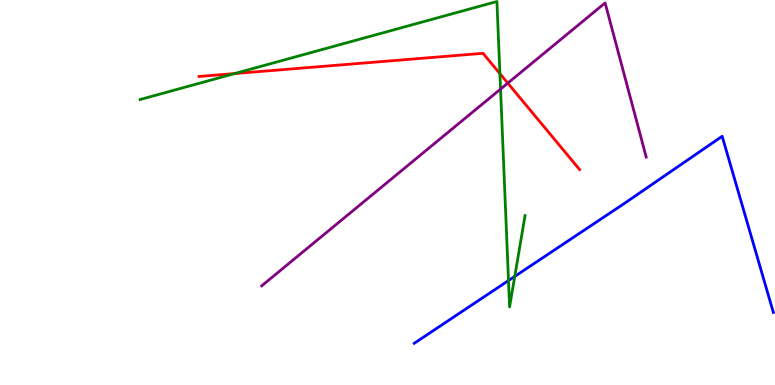[{'lines': ['blue', 'red'], 'intersections': []}, {'lines': ['green', 'red'], 'intersections': [{'x': 3.03, 'y': 8.09}, {'x': 6.45, 'y': 8.09}]}, {'lines': ['purple', 'red'], 'intersections': [{'x': 6.55, 'y': 7.84}]}, {'lines': ['blue', 'green'], 'intersections': [{'x': 6.56, 'y': 2.71}, {'x': 6.64, 'y': 2.82}]}, {'lines': ['blue', 'purple'], 'intersections': []}, {'lines': ['green', 'purple'], 'intersections': [{'x': 6.46, 'y': 7.69}]}]